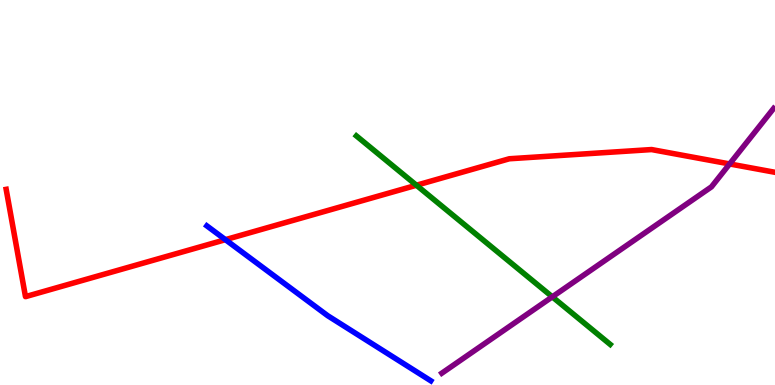[{'lines': ['blue', 'red'], 'intersections': [{'x': 2.91, 'y': 3.77}]}, {'lines': ['green', 'red'], 'intersections': [{'x': 5.37, 'y': 5.19}]}, {'lines': ['purple', 'red'], 'intersections': [{'x': 9.41, 'y': 5.74}]}, {'lines': ['blue', 'green'], 'intersections': []}, {'lines': ['blue', 'purple'], 'intersections': []}, {'lines': ['green', 'purple'], 'intersections': [{'x': 7.13, 'y': 2.29}]}]